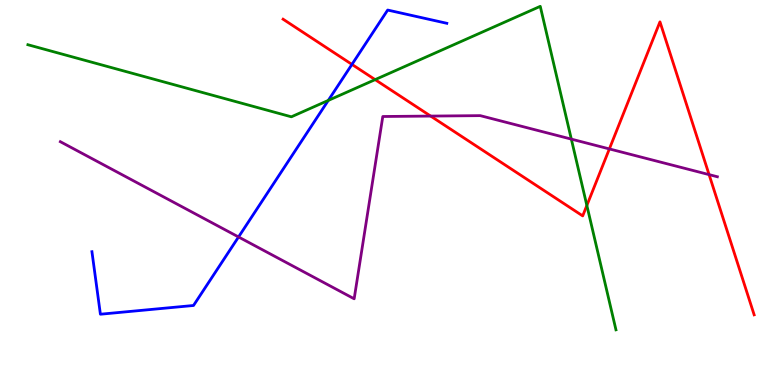[{'lines': ['blue', 'red'], 'intersections': [{'x': 4.54, 'y': 8.33}]}, {'lines': ['green', 'red'], 'intersections': [{'x': 4.84, 'y': 7.93}, {'x': 7.57, 'y': 4.66}]}, {'lines': ['purple', 'red'], 'intersections': [{'x': 5.56, 'y': 6.99}, {'x': 7.86, 'y': 6.13}, {'x': 9.15, 'y': 5.46}]}, {'lines': ['blue', 'green'], 'intersections': [{'x': 4.24, 'y': 7.39}]}, {'lines': ['blue', 'purple'], 'intersections': [{'x': 3.08, 'y': 3.84}]}, {'lines': ['green', 'purple'], 'intersections': [{'x': 7.37, 'y': 6.39}]}]